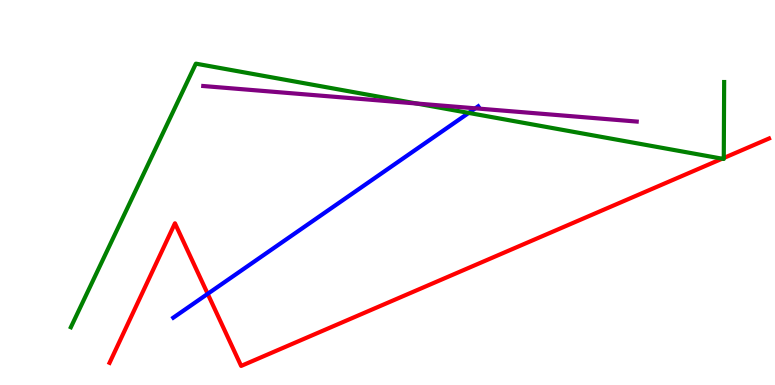[{'lines': ['blue', 'red'], 'intersections': [{'x': 2.68, 'y': 2.37}]}, {'lines': ['green', 'red'], 'intersections': [{'x': 9.32, 'y': 5.88}, {'x': 9.34, 'y': 5.9}]}, {'lines': ['purple', 'red'], 'intersections': []}, {'lines': ['blue', 'green'], 'intersections': [{'x': 6.05, 'y': 7.07}]}, {'lines': ['blue', 'purple'], 'intersections': [{'x': 6.13, 'y': 7.19}]}, {'lines': ['green', 'purple'], 'intersections': [{'x': 5.38, 'y': 7.31}]}]